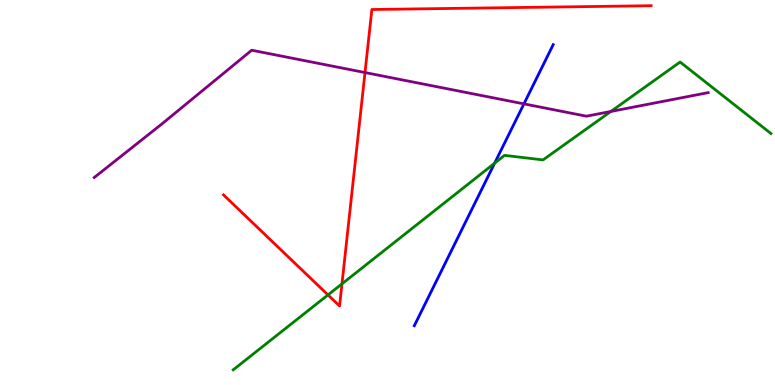[{'lines': ['blue', 'red'], 'intersections': []}, {'lines': ['green', 'red'], 'intersections': [{'x': 4.23, 'y': 2.34}, {'x': 4.41, 'y': 2.63}]}, {'lines': ['purple', 'red'], 'intersections': [{'x': 4.71, 'y': 8.12}]}, {'lines': ['blue', 'green'], 'intersections': [{'x': 6.38, 'y': 5.76}]}, {'lines': ['blue', 'purple'], 'intersections': [{'x': 6.76, 'y': 7.3}]}, {'lines': ['green', 'purple'], 'intersections': [{'x': 7.88, 'y': 7.1}]}]